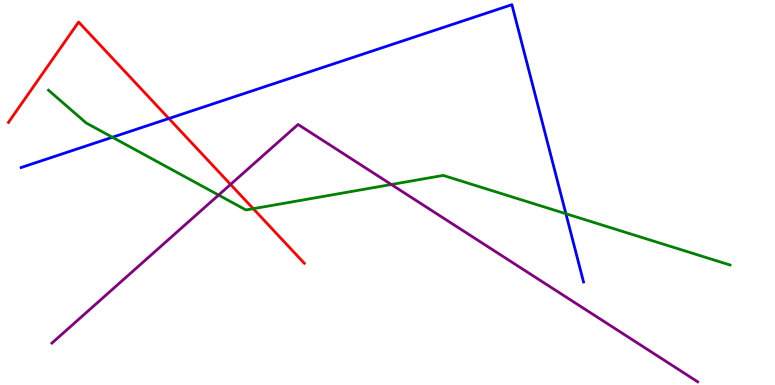[{'lines': ['blue', 'red'], 'intersections': [{'x': 2.18, 'y': 6.92}]}, {'lines': ['green', 'red'], 'intersections': [{'x': 3.27, 'y': 4.58}]}, {'lines': ['purple', 'red'], 'intersections': [{'x': 2.97, 'y': 5.21}]}, {'lines': ['blue', 'green'], 'intersections': [{'x': 1.45, 'y': 6.44}, {'x': 7.3, 'y': 4.45}]}, {'lines': ['blue', 'purple'], 'intersections': []}, {'lines': ['green', 'purple'], 'intersections': [{'x': 2.82, 'y': 4.93}, {'x': 5.05, 'y': 5.21}]}]